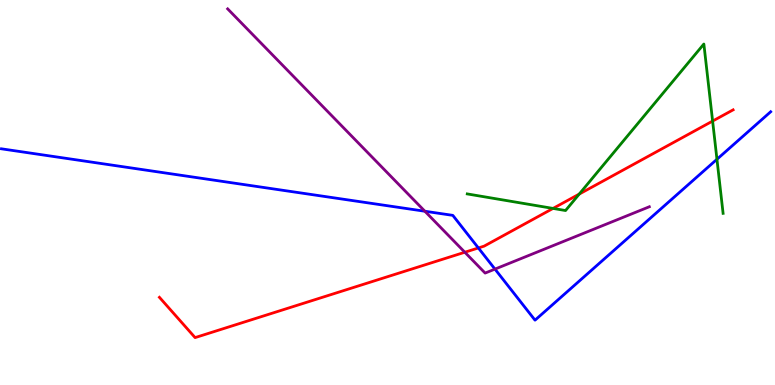[{'lines': ['blue', 'red'], 'intersections': [{'x': 6.17, 'y': 3.56}]}, {'lines': ['green', 'red'], 'intersections': [{'x': 7.14, 'y': 4.59}, {'x': 7.47, 'y': 4.96}, {'x': 9.2, 'y': 6.86}]}, {'lines': ['purple', 'red'], 'intersections': [{'x': 6.0, 'y': 3.45}]}, {'lines': ['blue', 'green'], 'intersections': [{'x': 9.25, 'y': 5.86}]}, {'lines': ['blue', 'purple'], 'intersections': [{'x': 5.48, 'y': 4.51}, {'x': 6.39, 'y': 3.01}]}, {'lines': ['green', 'purple'], 'intersections': []}]